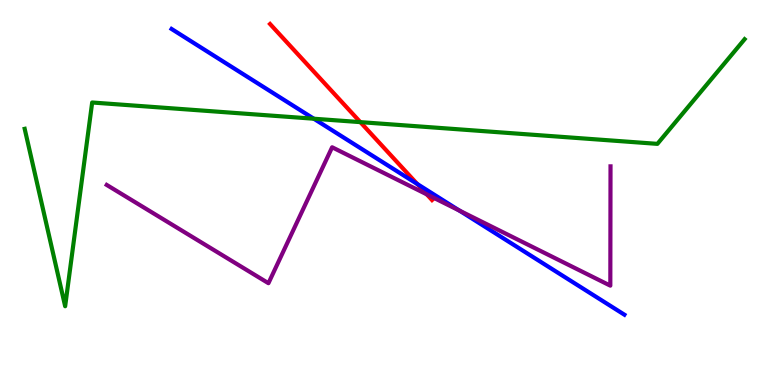[{'lines': ['blue', 'red'], 'intersections': [{'x': 5.38, 'y': 5.22}]}, {'lines': ['green', 'red'], 'intersections': [{'x': 4.65, 'y': 6.83}]}, {'lines': ['purple', 'red'], 'intersections': [{'x': 5.51, 'y': 4.95}]}, {'lines': ['blue', 'green'], 'intersections': [{'x': 4.05, 'y': 6.92}]}, {'lines': ['blue', 'purple'], 'intersections': [{'x': 5.93, 'y': 4.53}]}, {'lines': ['green', 'purple'], 'intersections': []}]